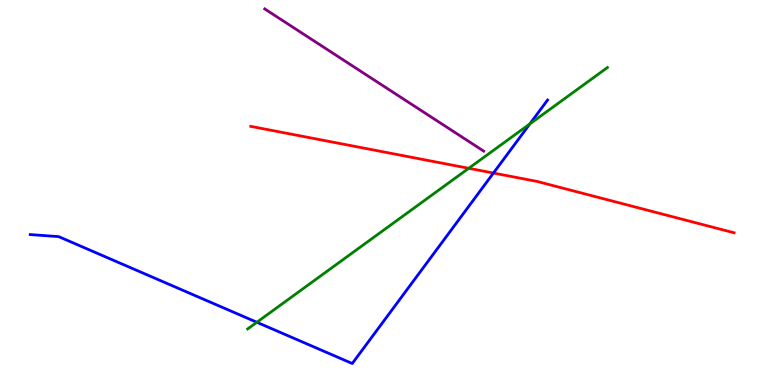[{'lines': ['blue', 'red'], 'intersections': [{'x': 6.37, 'y': 5.51}]}, {'lines': ['green', 'red'], 'intersections': [{'x': 6.05, 'y': 5.63}]}, {'lines': ['purple', 'red'], 'intersections': []}, {'lines': ['blue', 'green'], 'intersections': [{'x': 3.31, 'y': 1.63}, {'x': 6.84, 'y': 6.78}]}, {'lines': ['blue', 'purple'], 'intersections': []}, {'lines': ['green', 'purple'], 'intersections': []}]